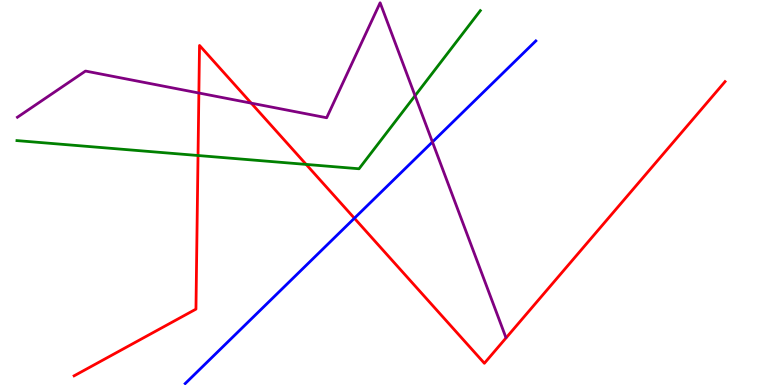[{'lines': ['blue', 'red'], 'intersections': [{'x': 4.57, 'y': 4.33}]}, {'lines': ['green', 'red'], 'intersections': [{'x': 2.56, 'y': 5.96}, {'x': 3.95, 'y': 5.73}]}, {'lines': ['purple', 'red'], 'intersections': [{'x': 2.57, 'y': 7.58}, {'x': 3.24, 'y': 7.32}]}, {'lines': ['blue', 'green'], 'intersections': []}, {'lines': ['blue', 'purple'], 'intersections': [{'x': 5.58, 'y': 6.31}]}, {'lines': ['green', 'purple'], 'intersections': [{'x': 5.36, 'y': 7.51}]}]